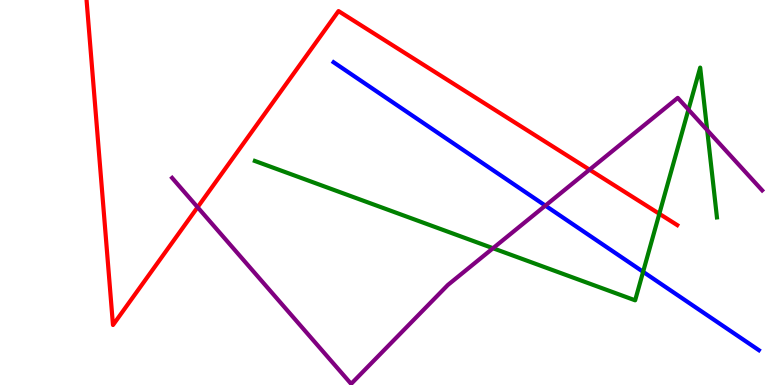[{'lines': ['blue', 'red'], 'intersections': []}, {'lines': ['green', 'red'], 'intersections': [{'x': 8.51, 'y': 4.45}]}, {'lines': ['purple', 'red'], 'intersections': [{'x': 2.55, 'y': 4.62}, {'x': 7.61, 'y': 5.59}]}, {'lines': ['blue', 'green'], 'intersections': [{'x': 8.3, 'y': 2.94}]}, {'lines': ['blue', 'purple'], 'intersections': [{'x': 7.04, 'y': 4.66}]}, {'lines': ['green', 'purple'], 'intersections': [{'x': 6.36, 'y': 3.55}, {'x': 8.88, 'y': 7.15}, {'x': 9.12, 'y': 6.62}]}]